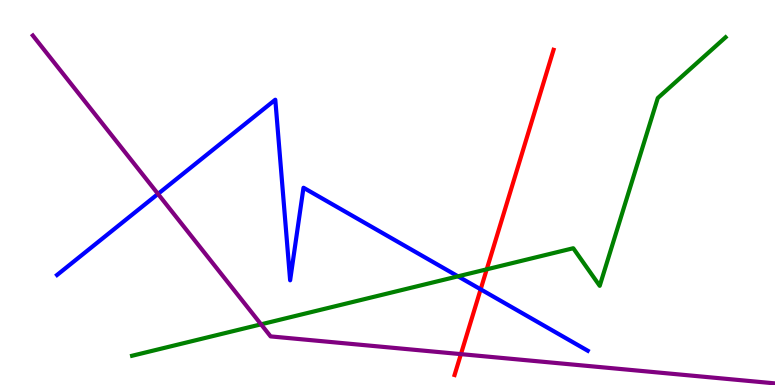[{'lines': ['blue', 'red'], 'intersections': [{'x': 6.2, 'y': 2.49}]}, {'lines': ['green', 'red'], 'intersections': [{'x': 6.28, 'y': 3.0}]}, {'lines': ['purple', 'red'], 'intersections': [{'x': 5.95, 'y': 0.802}]}, {'lines': ['blue', 'green'], 'intersections': [{'x': 5.91, 'y': 2.82}]}, {'lines': ['blue', 'purple'], 'intersections': [{'x': 2.04, 'y': 4.96}]}, {'lines': ['green', 'purple'], 'intersections': [{'x': 3.37, 'y': 1.58}]}]